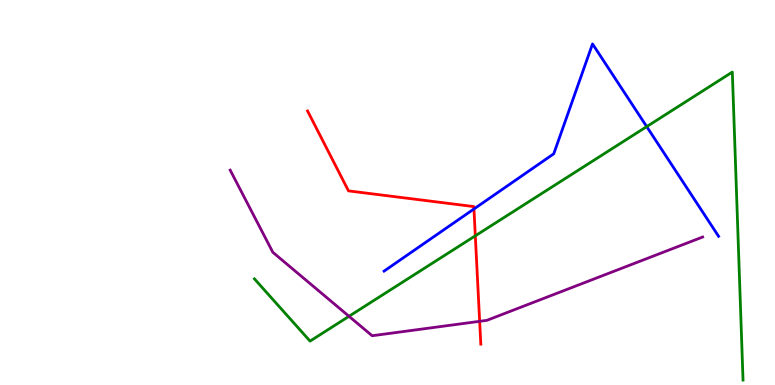[{'lines': ['blue', 'red'], 'intersections': [{'x': 6.12, 'y': 4.57}]}, {'lines': ['green', 'red'], 'intersections': [{'x': 6.13, 'y': 3.87}]}, {'lines': ['purple', 'red'], 'intersections': [{'x': 6.19, 'y': 1.65}]}, {'lines': ['blue', 'green'], 'intersections': [{'x': 8.34, 'y': 6.71}]}, {'lines': ['blue', 'purple'], 'intersections': []}, {'lines': ['green', 'purple'], 'intersections': [{'x': 4.5, 'y': 1.78}]}]